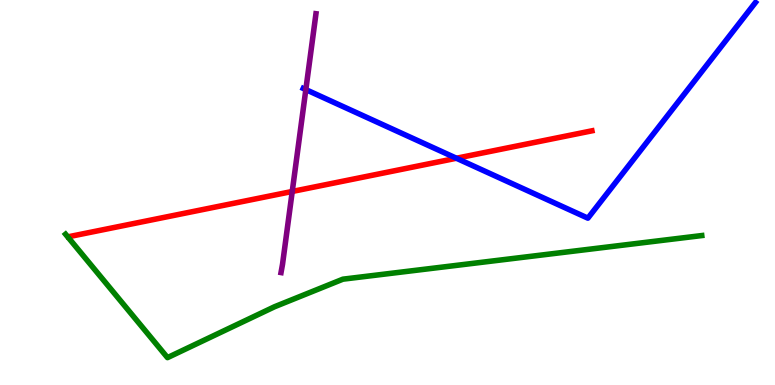[{'lines': ['blue', 'red'], 'intersections': [{'x': 5.89, 'y': 5.89}]}, {'lines': ['green', 'red'], 'intersections': []}, {'lines': ['purple', 'red'], 'intersections': [{'x': 3.77, 'y': 5.03}]}, {'lines': ['blue', 'green'], 'intersections': []}, {'lines': ['blue', 'purple'], 'intersections': [{'x': 3.95, 'y': 7.67}]}, {'lines': ['green', 'purple'], 'intersections': []}]